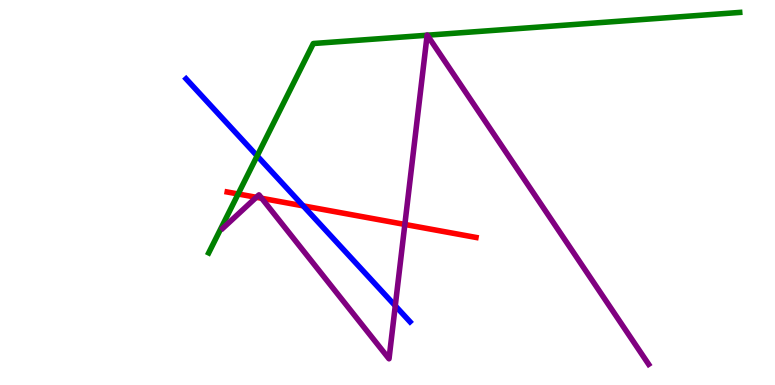[{'lines': ['blue', 'red'], 'intersections': [{'x': 3.91, 'y': 4.65}]}, {'lines': ['green', 'red'], 'intersections': [{'x': 3.07, 'y': 4.96}]}, {'lines': ['purple', 'red'], 'intersections': [{'x': 3.31, 'y': 4.88}, {'x': 3.38, 'y': 4.85}, {'x': 5.22, 'y': 4.17}]}, {'lines': ['blue', 'green'], 'intersections': [{'x': 3.32, 'y': 5.95}]}, {'lines': ['blue', 'purple'], 'intersections': [{'x': 5.1, 'y': 2.06}]}, {'lines': ['green', 'purple'], 'intersections': [{'x': 5.51, 'y': 9.09}, {'x': 5.51, 'y': 9.09}]}]